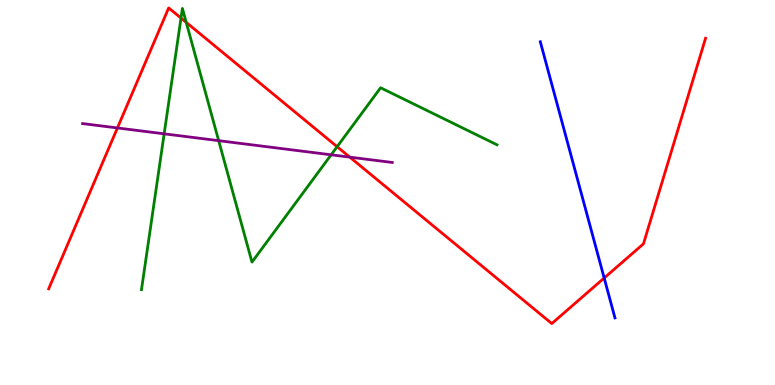[{'lines': ['blue', 'red'], 'intersections': [{'x': 7.8, 'y': 2.78}]}, {'lines': ['green', 'red'], 'intersections': [{'x': 2.34, 'y': 9.53}, {'x': 2.4, 'y': 9.42}, {'x': 4.35, 'y': 6.19}]}, {'lines': ['purple', 'red'], 'intersections': [{'x': 1.52, 'y': 6.68}, {'x': 4.51, 'y': 5.92}]}, {'lines': ['blue', 'green'], 'intersections': []}, {'lines': ['blue', 'purple'], 'intersections': []}, {'lines': ['green', 'purple'], 'intersections': [{'x': 2.12, 'y': 6.52}, {'x': 2.82, 'y': 6.35}, {'x': 4.27, 'y': 5.98}]}]